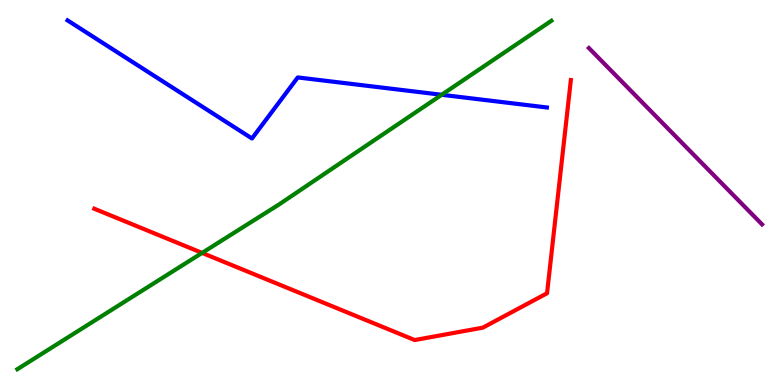[{'lines': ['blue', 'red'], 'intersections': []}, {'lines': ['green', 'red'], 'intersections': [{'x': 2.61, 'y': 3.43}]}, {'lines': ['purple', 'red'], 'intersections': []}, {'lines': ['blue', 'green'], 'intersections': [{'x': 5.7, 'y': 7.54}]}, {'lines': ['blue', 'purple'], 'intersections': []}, {'lines': ['green', 'purple'], 'intersections': []}]